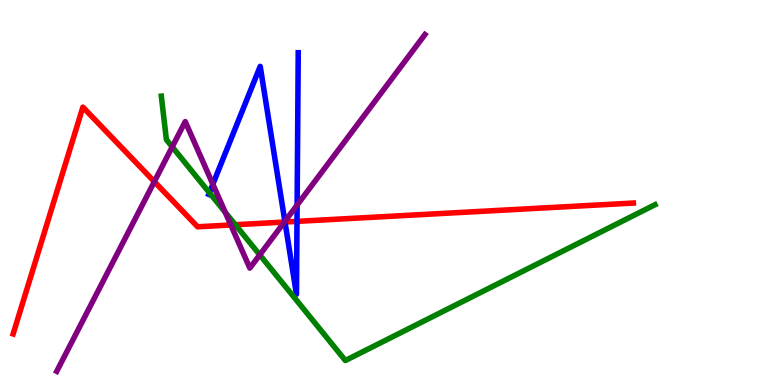[{'lines': ['blue', 'red'], 'intersections': [{'x': 3.68, 'y': 4.23}, {'x': 3.83, 'y': 4.25}]}, {'lines': ['green', 'red'], 'intersections': [{'x': 3.04, 'y': 4.16}]}, {'lines': ['purple', 'red'], 'intersections': [{'x': 1.99, 'y': 5.28}, {'x': 2.98, 'y': 4.16}, {'x': 3.67, 'y': 4.23}]}, {'lines': ['blue', 'green'], 'intersections': [{'x': 2.7, 'y': 4.99}]}, {'lines': ['blue', 'purple'], 'intersections': [{'x': 2.75, 'y': 5.22}, {'x': 3.68, 'y': 4.25}, {'x': 3.83, 'y': 4.67}]}, {'lines': ['green', 'purple'], 'intersections': [{'x': 2.22, 'y': 6.19}, {'x': 2.91, 'y': 4.49}, {'x': 3.35, 'y': 3.38}]}]